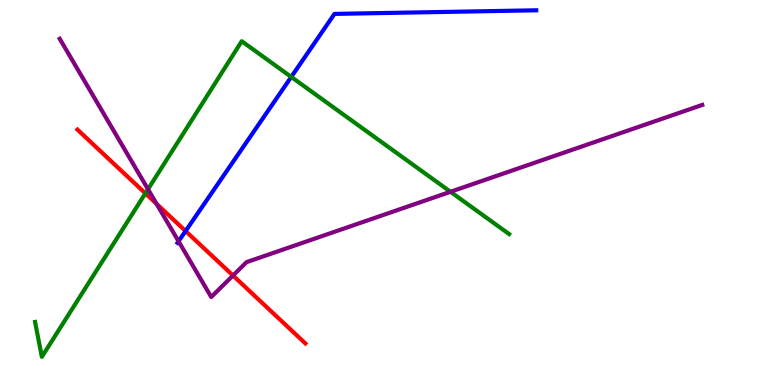[{'lines': ['blue', 'red'], 'intersections': [{'x': 2.39, 'y': 4.0}]}, {'lines': ['green', 'red'], 'intersections': [{'x': 1.88, 'y': 4.98}]}, {'lines': ['purple', 'red'], 'intersections': [{'x': 2.02, 'y': 4.71}, {'x': 3.01, 'y': 2.84}]}, {'lines': ['blue', 'green'], 'intersections': [{'x': 3.76, 'y': 8.0}]}, {'lines': ['blue', 'purple'], 'intersections': [{'x': 2.3, 'y': 3.73}]}, {'lines': ['green', 'purple'], 'intersections': [{'x': 1.91, 'y': 5.08}, {'x': 5.81, 'y': 5.02}]}]